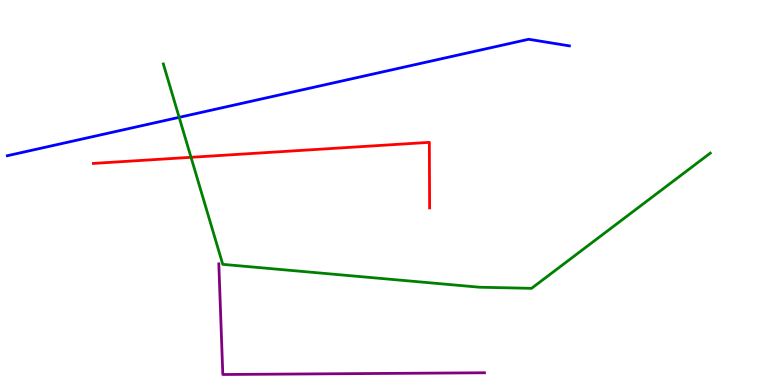[{'lines': ['blue', 'red'], 'intersections': []}, {'lines': ['green', 'red'], 'intersections': [{'x': 2.46, 'y': 5.91}]}, {'lines': ['purple', 'red'], 'intersections': []}, {'lines': ['blue', 'green'], 'intersections': [{'x': 2.31, 'y': 6.95}]}, {'lines': ['blue', 'purple'], 'intersections': []}, {'lines': ['green', 'purple'], 'intersections': []}]